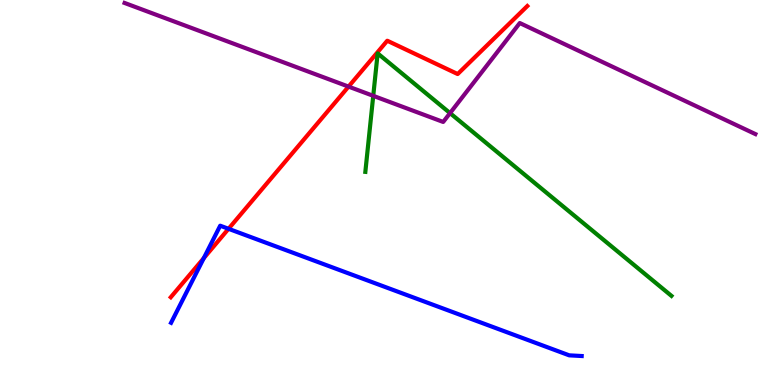[{'lines': ['blue', 'red'], 'intersections': [{'x': 2.63, 'y': 3.3}, {'x': 2.95, 'y': 4.06}]}, {'lines': ['green', 'red'], 'intersections': []}, {'lines': ['purple', 'red'], 'intersections': [{'x': 4.5, 'y': 7.75}]}, {'lines': ['blue', 'green'], 'intersections': []}, {'lines': ['blue', 'purple'], 'intersections': []}, {'lines': ['green', 'purple'], 'intersections': [{'x': 4.82, 'y': 7.51}, {'x': 5.81, 'y': 7.06}]}]